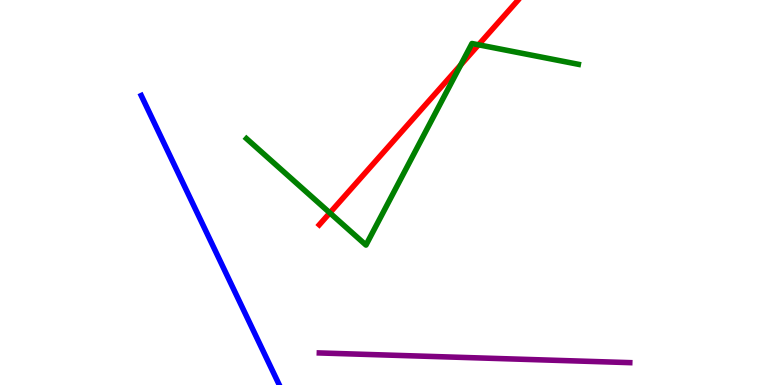[{'lines': ['blue', 'red'], 'intersections': []}, {'lines': ['green', 'red'], 'intersections': [{'x': 4.26, 'y': 4.47}, {'x': 5.94, 'y': 8.31}, {'x': 6.17, 'y': 8.84}]}, {'lines': ['purple', 'red'], 'intersections': []}, {'lines': ['blue', 'green'], 'intersections': []}, {'lines': ['blue', 'purple'], 'intersections': []}, {'lines': ['green', 'purple'], 'intersections': []}]